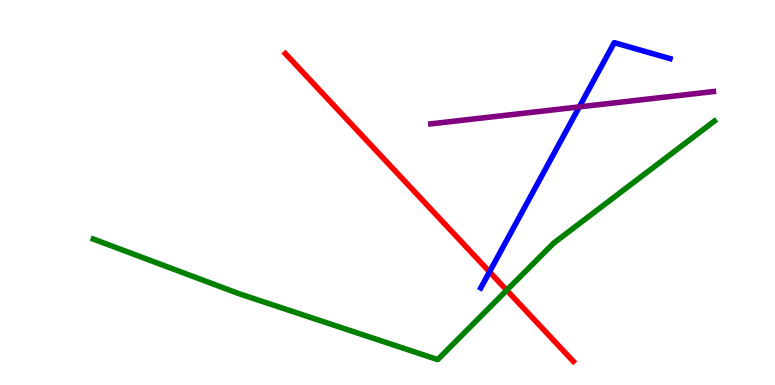[{'lines': ['blue', 'red'], 'intersections': [{'x': 6.32, 'y': 2.94}]}, {'lines': ['green', 'red'], 'intersections': [{'x': 6.54, 'y': 2.46}]}, {'lines': ['purple', 'red'], 'intersections': []}, {'lines': ['blue', 'green'], 'intersections': []}, {'lines': ['blue', 'purple'], 'intersections': [{'x': 7.47, 'y': 7.22}]}, {'lines': ['green', 'purple'], 'intersections': []}]